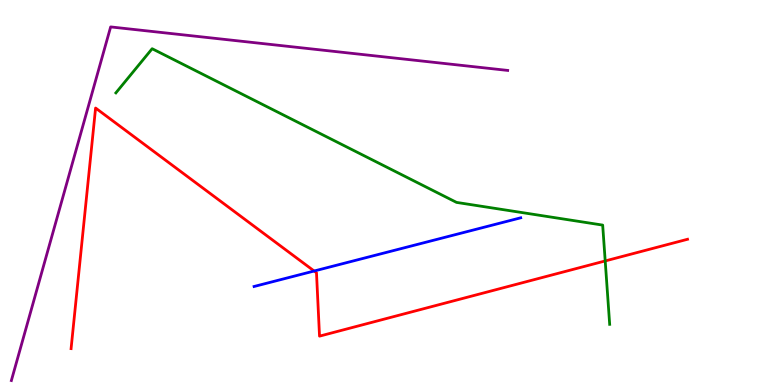[{'lines': ['blue', 'red'], 'intersections': [{'x': 4.05, 'y': 2.96}]}, {'lines': ['green', 'red'], 'intersections': [{'x': 7.81, 'y': 3.22}]}, {'lines': ['purple', 'red'], 'intersections': []}, {'lines': ['blue', 'green'], 'intersections': []}, {'lines': ['blue', 'purple'], 'intersections': []}, {'lines': ['green', 'purple'], 'intersections': []}]